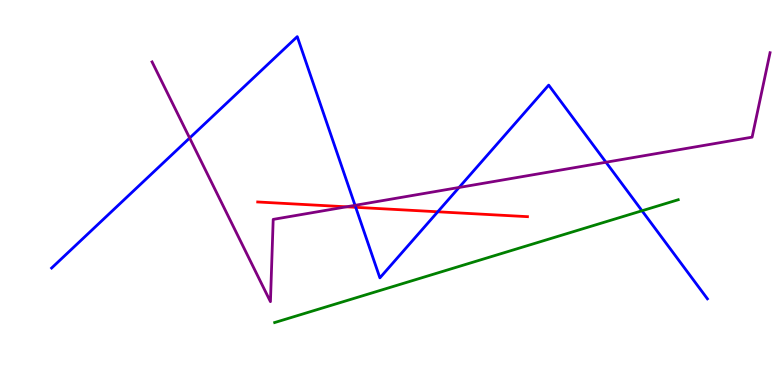[{'lines': ['blue', 'red'], 'intersections': [{'x': 4.59, 'y': 4.62}, {'x': 5.65, 'y': 4.5}]}, {'lines': ['green', 'red'], 'intersections': []}, {'lines': ['purple', 'red'], 'intersections': [{'x': 4.47, 'y': 4.63}]}, {'lines': ['blue', 'green'], 'intersections': [{'x': 8.28, 'y': 4.53}]}, {'lines': ['blue', 'purple'], 'intersections': [{'x': 2.45, 'y': 6.42}, {'x': 4.58, 'y': 4.67}, {'x': 5.92, 'y': 5.13}, {'x': 7.82, 'y': 5.79}]}, {'lines': ['green', 'purple'], 'intersections': []}]